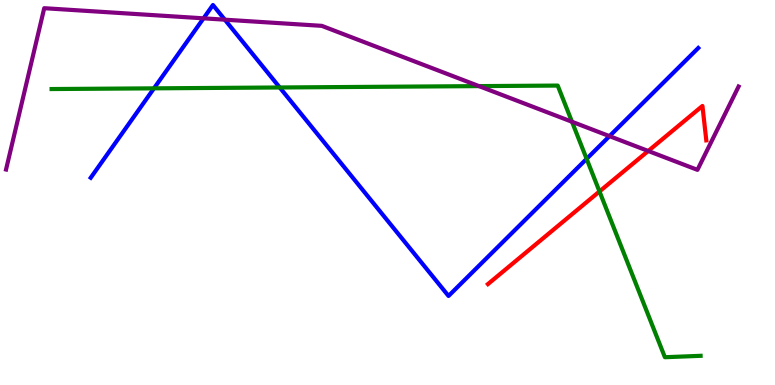[{'lines': ['blue', 'red'], 'intersections': []}, {'lines': ['green', 'red'], 'intersections': [{'x': 7.74, 'y': 5.03}]}, {'lines': ['purple', 'red'], 'intersections': [{'x': 8.36, 'y': 6.08}]}, {'lines': ['blue', 'green'], 'intersections': [{'x': 1.99, 'y': 7.71}, {'x': 3.61, 'y': 7.73}, {'x': 7.57, 'y': 5.87}]}, {'lines': ['blue', 'purple'], 'intersections': [{'x': 2.63, 'y': 9.52}, {'x': 2.9, 'y': 9.49}, {'x': 7.86, 'y': 6.46}]}, {'lines': ['green', 'purple'], 'intersections': [{'x': 6.18, 'y': 7.76}, {'x': 7.38, 'y': 6.84}]}]